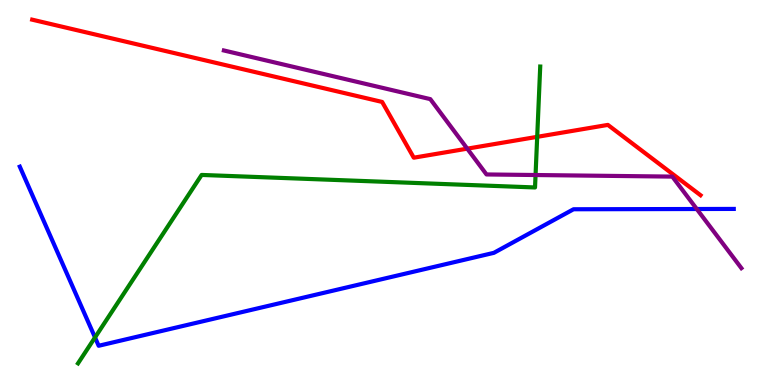[{'lines': ['blue', 'red'], 'intersections': []}, {'lines': ['green', 'red'], 'intersections': [{'x': 6.93, 'y': 6.45}]}, {'lines': ['purple', 'red'], 'intersections': [{'x': 6.03, 'y': 6.14}]}, {'lines': ['blue', 'green'], 'intersections': [{'x': 1.23, 'y': 1.24}]}, {'lines': ['blue', 'purple'], 'intersections': [{'x': 8.99, 'y': 4.57}]}, {'lines': ['green', 'purple'], 'intersections': [{'x': 6.91, 'y': 5.45}]}]